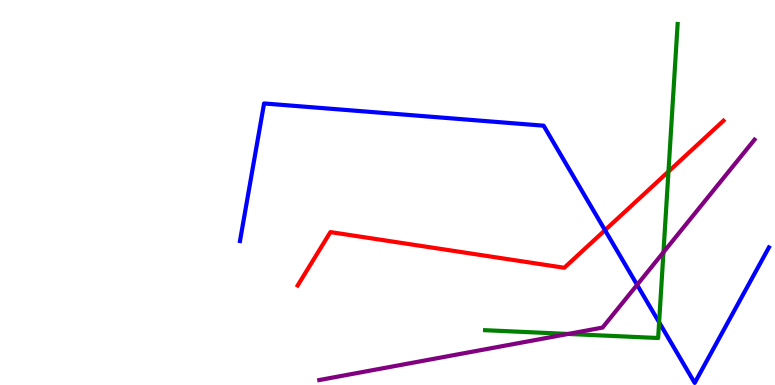[{'lines': ['blue', 'red'], 'intersections': [{'x': 7.81, 'y': 4.02}]}, {'lines': ['green', 'red'], 'intersections': [{'x': 8.63, 'y': 5.54}]}, {'lines': ['purple', 'red'], 'intersections': []}, {'lines': ['blue', 'green'], 'intersections': [{'x': 8.5, 'y': 1.63}]}, {'lines': ['blue', 'purple'], 'intersections': [{'x': 8.22, 'y': 2.6}]}, {'lines': ['green', 'purple'], 'intersections': [{'x': 7.33, 'y': 1.33}, {'x': 8.56, 'y': 3.45}]}]